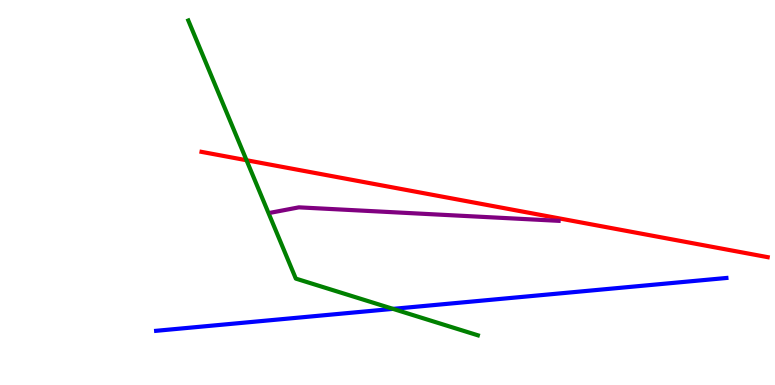[{'lines': ['blue', 'red'], 'intersections': []}, {'lines': ['green', 'red'], 'intersections': [{'x': 3.18, 'y': 5.84}]}, {'lines': ['purple', 'red'], 'intersections': []}, {'lines': ['blue', 'green'], 'intersections': [{'x': 5.07, 'y': 1.98}]}, {'lines': ['blue', 'purple'], 'intersections': []}, {'lines': ['green', 'purple'], 'intersections': []}]